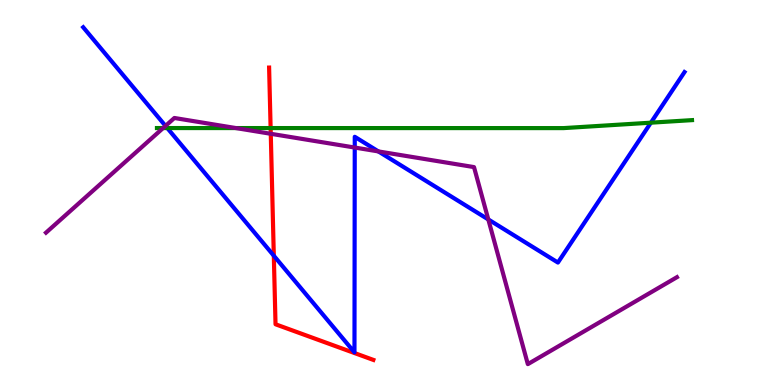[{'lines': ['blue', 'red'], 'intersections': [{'x': 3.53, 'y': 3.36}]}, {'lines': ['green', 'red'], 'intersections': [{'x': 3.49, 'y': 6.67}]}, {'lines': ['purple', 'red'], 'intersections': [{'x': 3.49, 'y': 6.53}]}, {'lines': ['blue', 'green'], 'intersections': [{'x': 2.16, 'y': 6.67}, {'x': 8.4, 'y': 6.81}]}, {'lines': ['blue', 'purple'], 'intersections': [{'x': 2.14, 'y': 6.73}, {'x': 4.58, 'y': 6.17}, {'x': 4.88, 'y': 6.07}, {'x': 6.3, 'y': 4.3}]}, {'lines': ['green', 'purple'], 'intersections': [{'x': 2.1, 'y': 6.67}, {'x': 3.04, 'y': 6.67}]}]